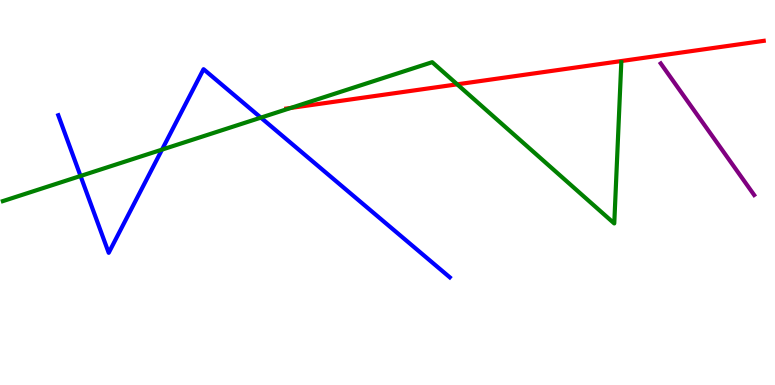[{'lines': ['blue', 'red'], 'intersections': []}, {'lines': ['green', 'red'], 'intersections': [{'x': 3.75, 'y': 7.2}, {'x': 5.9, 'y': 7.81}]}, {'lines': ['purple', 'red'], 'intersections': []}, {'lines': ['blue', 'green'], 'intersections': [{'x': 1.04, 'y': 5.43}, {'x': 2.09, 'y': 6.11}, {'x': 3.37, 'y': 6.94}]}, {'lines': ['blue', 'purple'], 'intersections': []}, {'lines': ['green', 'purple'], 'intersections': []}]